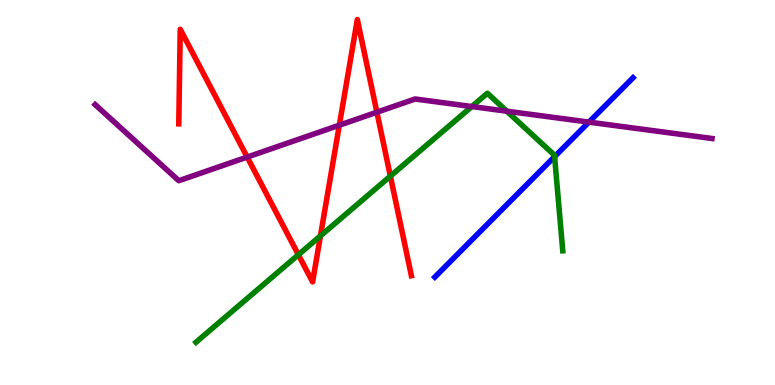[{'lines': ['blue', 'red'], 'intersections': []}, {'lines': ['green', 'red'], 'intersections': [{'x': 3.85, 'y': 3.38}, {'x': 4.13, 'y': 3.87}, {'x': 5.04, 'y': 5.42}]}, {'lines': ['purple', 'red'], 'intersections': [{'x': 3.19, 'y': 5.92}, {'x': 4.38, 'y': 6.75}, {'x': 4.86, 'y': 7.09}]}, {'lines': ['blue', 'green'], 'intersections': [{'x': 7.16, 'y': 5.93}]}, {'lines': ['blue', 'purple'], 'intersections': [{'x': 7.6, 'y': 6.83}]}, {'lines': ['green', 'purple'], 'intersections': [{'x': 6.09, 'y': 7.23}, {'x': 6.54, 'y': 7.11}]}]